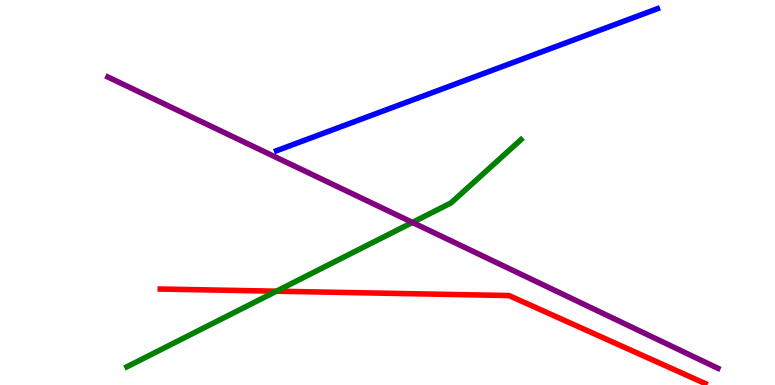[{'lines': ['blue', 'red'], 'intersections': []}, {'lines': ['green', 'red'], 'intersections': [{'x': 3.57, 'y': 2.44}]}, {'lines': ['purple', 'red'], 'intersections': []}, {'lines': ['blue', 'green'], 'intersections': []}, {'lines': ['blue', 'purple'], 'intersections': []}, {'lines': ['green', 'purple'], 'intersections': [{'x': 5.32, 'y': 4.22}]}]